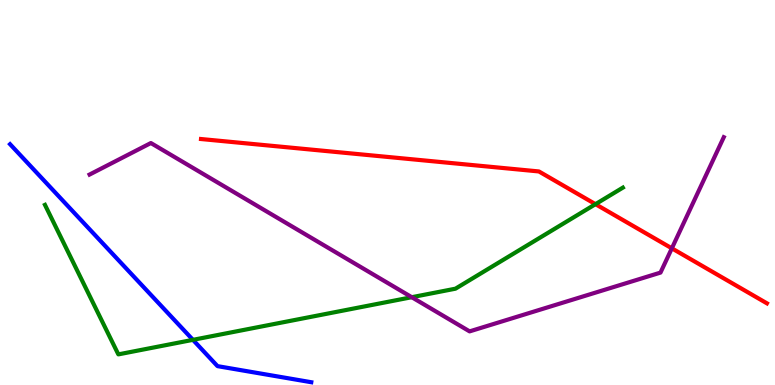[{'lines': ['blue', 'red'], 'intersections': []}, {'lines': ['green', 'red'], 'intersections': [{'x': 7.68, 'y': 4.7}]}, {'lines': ['purple', 'red'], 'intersections': [{'x': 8.67, 'y': 3.55}]}, {'lines': ['blue', 'green'], 'intersections': [{'x': 2.49, 'y': 1.17}]}, {'lines': ['blue', 'purple'], 'intersections': []}, {'lines': ['green', 'purple'], 'intersections': [{'x': 5.31, 'y': 2.28}]}]